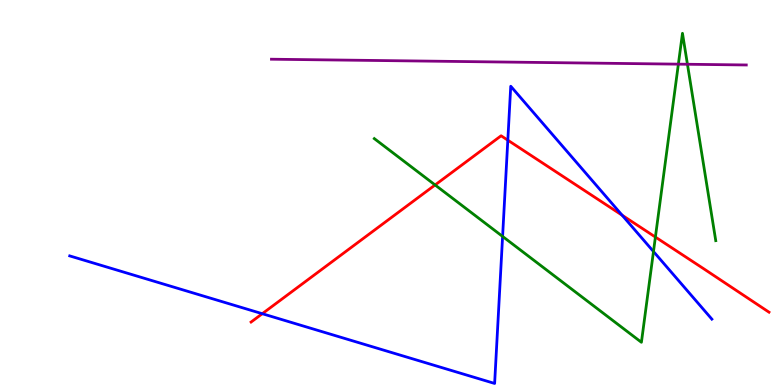[{'lines': ['blue', 'red'], 'intersections': [{'x': 3.38, 'y': 1.85}, {'x': 6.55, 'y': 6.36}, {'x': 8.03, 'y': 4.41}]}, {'lines': ['green', 'red'], 'intersections': [{'x': 5.61, 'y': 5.2}, {'x': 8.46, 'y': 3.84}]}, {'lines': ['purple', 'red'], 'intersections': []}, {'lines': ['blue', 'green'], 'intersections': [{'x': 6.49, 'y': 3.86}, {'x': 8.43, 'y': 3.47}]}, {'lines': ['blue', 'purple'], 'intersections': []}, {'lines': ['green', 'purple'], 'intersections': [{'x': 8.75, 'y': 8.33}, {'x': 8.87, 'y': 8.33}]}]